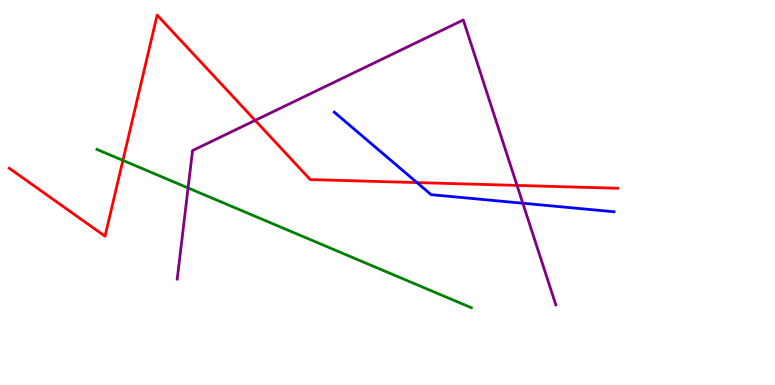[{'lines': ['blue', 'red'], 'intersections': [{'x': 5.38, 'y': 5.26}]}, {'lines': ['green', 'red'], 'intersections': [{'x': 1.59, 'y': 5.83}]}, {'lines': ['purple', 'red'], 'intersections': [{'x': 3.29, 'y': 6.87}, {'x': 6.67, 'y': 5.18}]}, {'lines': ['blue', 'green'], 'intersections': []}, {'lines': ['blue', 'purple'], 'intersections': [{'x': 6.75, 'y': 4.72}]}, {'lines': ['green', 'purple'], 'intersections': [{'x': 2.43, 'y': 5.12}]}]